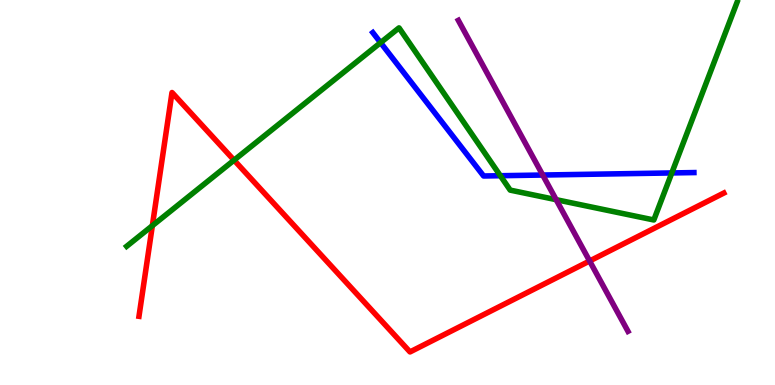[{'lines': ['blue', 'red'], 'intersections': []}, {'lines': ['green', 'red'], 'intersections': [{'x': 1.97, 'y': 4.14}, {'x': 3.02, 'y': 5.84}]}, {'lines': ['purple', 'red'], 'intersections': [{'x': 7.61, 'y': 3.22}]}, {'lines': ['blue', 'green'], 'intersections': [{'x': 4.91, 'y': 8.89}, {'x': 6.46, 'y': 5.44}, {'x': 8.67, 'y': 5.51}]}, {'lines': ['blue', 'purple'], 'intersections': [{'x': 7.0, 'y': 5.45}]}, {'lines': ['green', 'purple'], 'intersections': [{'x': 7.18, 'y': 4.81}]}]